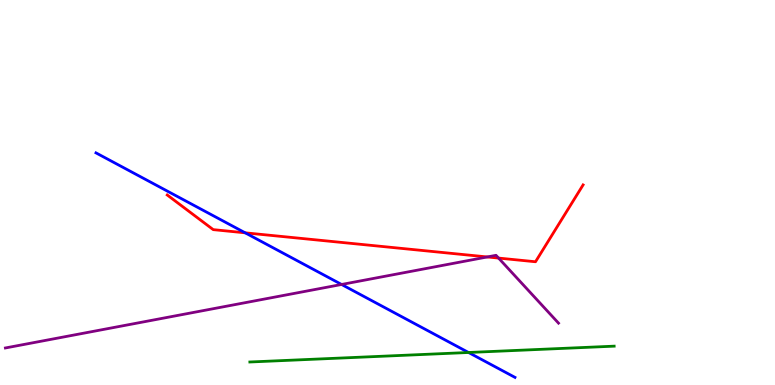[{'lines': ['blue', 'red'], 'intersections': [{'x': 3.16, 'y': 3.95}]}, {'lines': ['green', 'red'], 'intersections': []}, {'lines': ['purple', 'red'], 'intersections': [{'x': 6.29, 'y': 3.33}, {'x': 6.43, 'y': 3.3}]}, {'lines': ['blue', 'green'], 'intersections': [{'x': 6.05, 'y': 0.844}]}, {'lines': ['blue', 'purple'], 'intersections': [{'x': 4.41, 'y': 2.61}]}, {'lines': ['green', 'purple'], 'intersections': []}]